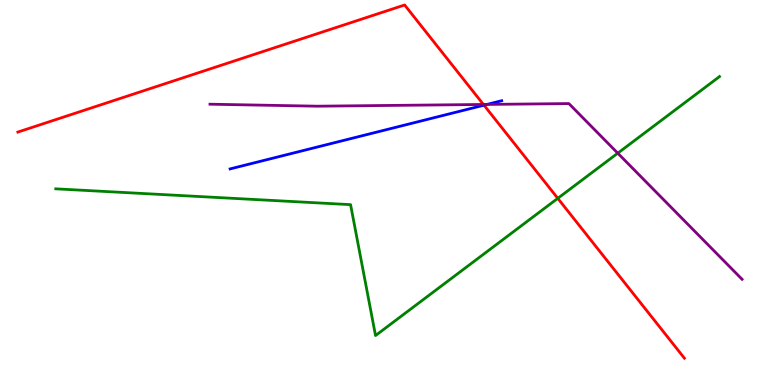[{'lines': ['blue', 'red'], 'intersections': [{'x': 6.25, 'y': 7.27}]}, {'lines': ['green', 'red'], 'intersections': [{'x': 7.2, 'y': 4.85}]}, {'lines': ['purple', 'red'], 'intersections': [{'x': 6.24, 'y': 7.29}]}, {'lines': ['blue', 'green'], 'intersections': []}, {'lines': ['blue', 'purple'], 'intersections': [{'x': 6.28, 'y': 7.29}]}, {'lines': ['green', 'purple'], 'intersections': [{'x': 7.97, 'y': 6.02}]}]